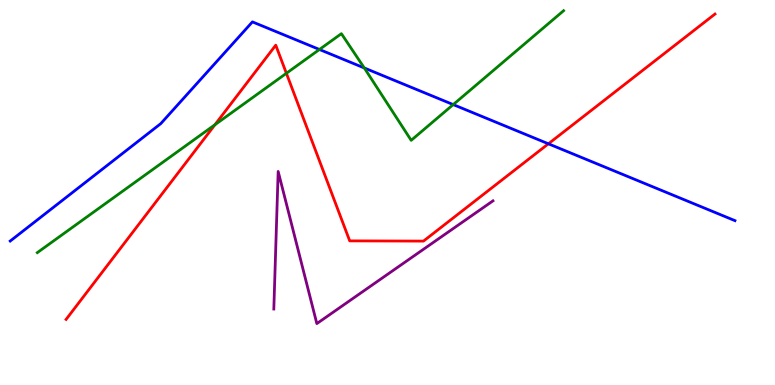[{'lines': ['blue', 'red'], 'intersections': [{'x': 7.08, 'y': 6.27}]}, {'lines': ['green', 'red'], 'intersections': [{'x': 2.77, 'y': 6.76}, {'x': 3.7, 'y': 8.1}]}, {'lines': ['purple', 'red'], 'intersections': []}, {'lines': ['blue', 'green'], 'intersections': [{'x': 4.12, 'y': 8.71}, {'x': 4.7, 'y': 8.23}, {'x': 5.85, 'y': 7.28}]}, {'lines': ['blue', 'purple'], 'intersections': []}, {'lines': ['green', 'purple'], 'intersections': []}]